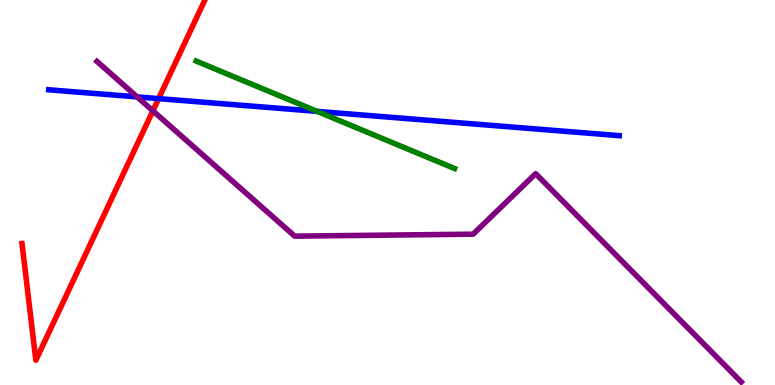[{'lines': ['blue', 'red'], 'intersections': [{'x': 2.05, 'y': 7.44}]}, {'lines': ['green', 'red'], 'intersections': []}, {'lines': ['purple', 'red'], 'intersections': [{'x': 1.97, 'y': 7.12}]}, {'lines': ['blue', 'green'], 'intersections': [{'x': 4.09, 'y': 7.11}]}, {'lines': ['blue', 'purple'], 'intersections': [{'x': 1.77, 'y': 7.48}]}, {'lines': ['green', 'purple'], 'intersections': []}]